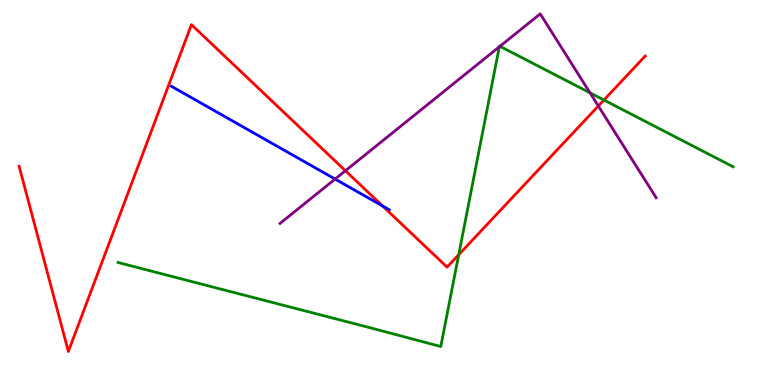[{'lines': ['blue', 'red'], 'intersections': [{'x': 4.94, 'y': 4.65}]}, {'lines': ['green', 'red'], 'intersections': [{'x': 5.92, 'y': 3.38}, {'x': 7.79, 'y': 7.4}]}, {'lines': ['purple', 'red'], 'intersections': [{'x': 4.46, 'y': 5.57}, {'x': 7.72, 'y': 7.25}]}, {'lines': ['blue', 'green'], 'intersections': []}, {'lines': ['blue', 'purple'], 'intersections': [{'x': 4.32, 'y': 5.35}]}, {'lines': ['green', 'purple'], 'intersections': [{'x': 6.44, 'y': 8.78}, {'x': 6.45, 'y': 8.8}, {'x': 7.61, 'y': 7.59}]}]